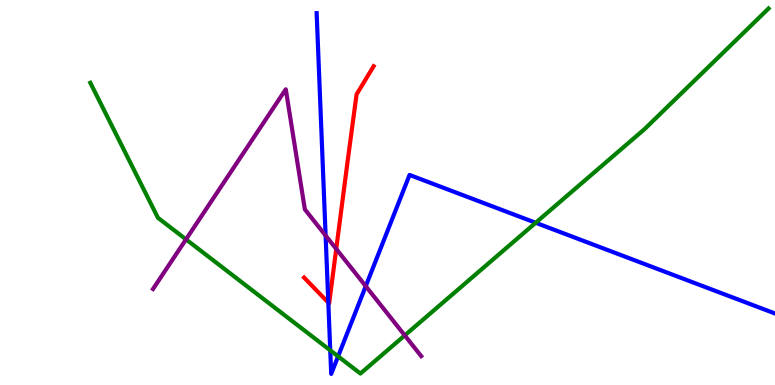[{'lines': ['blue', 'red'], 'intersections': [{'x': 4.24, 'y': 2.14}]}, {'lines': ['green', 'red'], 'intersections': []}, {'lines': ['purple', 'red'], 'intersections': [{'x': 4.34, 'y': 3.53}]}, {'lines': ['blue', 'green'], 'intersections': [{'x': 4.26, 'y': 0.901}, {'x': 4.36, 'y': 0.744}, {'x': 6.91, 'y': 4.21}]}, {'lines': ['blue', 'purple'], 'intersections': [{'x': 4.2, 'y': 3.88}, {'x': 4.72, 'y': 2.57}]}, {'lines': ['green', 'purple'], 'intersections': [{'x': 2.4, 'y': 3.78}, {'x': 5.22, 'y': 1.29}]}]